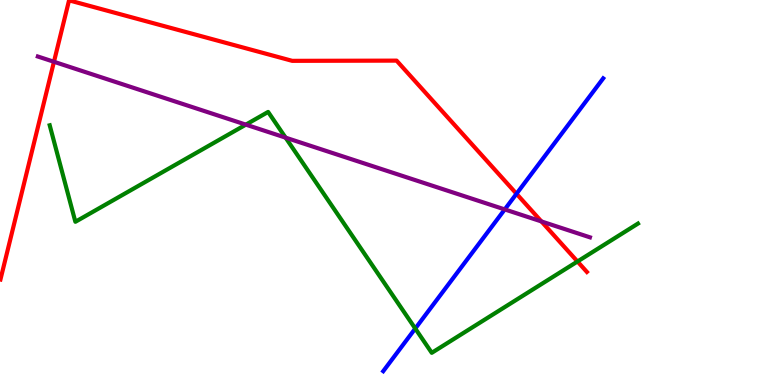[{'lines': ['blue', 'red'], 'intersections': [{'x': 6.66, 'y': 4.97}]}, {'lines': ['green', 'red'], 'intersections': [{'x': 7.45, 'y': 3.21}]}, {'lines': ['purple', 'red'], 'intersections': [{'x': 0.696, 'y': 8.4}, {'x': 6.99, 'y': 4.25}]}, {'lines': ['blue', 'green'], 'intersections': [{'x': 5.36, 'y': 1.47}]}, {'lines': ['blue', 'purple'], 'intersections': [{'x': 6.51, 'y': 4.56}]}, {'lines': ['green', 'purple'], 'intersections': [{'x': 3.17, 'y': 6.76}, {'x': 3.69, 'y': 6.42}]}]